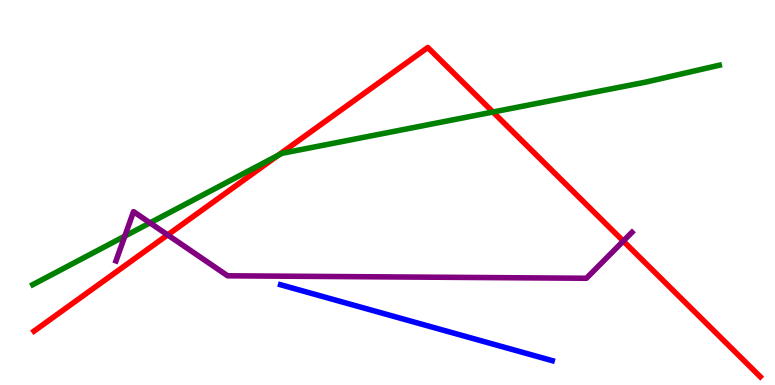[{'lines': ['blue', 'red'], 'intersections': []}, {'lines': ['green', 'red'], 'intersections': [{'x': 3.59, 'y': 5.96}, {'x': 6.36, 'y': 7.09}]}, {'lines': ['purple', 'red'], 'intersections': [{'x': 2.16, 'y': 3.9}, {'x': 8.04, 'y': 3.74}]}, {'lines': ['blue', 'green'], 'intersections': []}, {'lines': ['blue', 'purple'], 'intersections': []}, {'lines': ['green', 'purple'], 'intersections': [{'x': 1.61, 'y': 3.87}, {'x': 1.94, 'y': 4.21}]}]